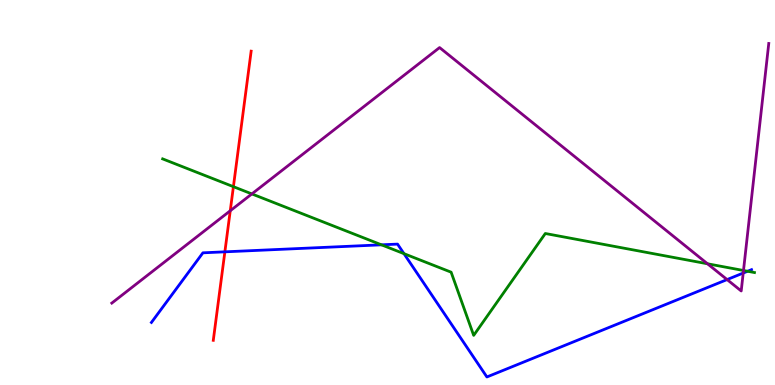[{'lines': ['blue', 'red'], 'intersections': [{'x': 2.9, 'y': 3.46}]}, {'lines': ['green', 'red'], 'intersections': [{'x': 3.01, 'y': 5.15}]}, {'lines': ['purple', 'red'], 'intersections': [{'x': 2.97, 'y': 4.53}]}, {'lines': ['blue', 'green'], 'intersections': [{'x': 4.92, 'y': 3.64}, {'x': 5.21, 'y': 3.41}, {'x': 9.65, 'y': 2.95}]}, {'lines': ['blue', 'purple'], 'intersections': [{'x': 9.38, 'y': 2.74}, {'x': 9.59, 'y': 2.91}]}, {'lines': ['green', 'purple'], 'intersections': [{'x': 3.25, 'y': 4.96}, {'x': 9.13, 'y': 3.15}, {'x': 9.59, 'y': 2.97}]}]